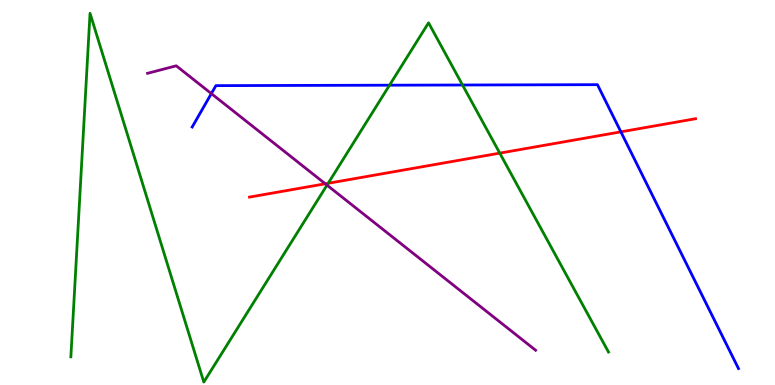[{'lines': ['blue', 'red'], 'intersections': [{'x': 8.01, 'y': 6.58}]}, {'lines': ['green', 'red'], 'intersections': [{'x': 4.23, 'y': 5.24}, {'x': 6.45, 'y': 6.02}]}, {'lines': ['purple', 'red'], 'intersections': [{'x': 4.2, 'y': 5.23}]}, {'lines': ['blue', 'green'], 'intersections': [{'x': 5.03, 'y': 7.79}, {'x': 5.97, 'y': 7.79}]}, {'lines': ['blue', 'purple'], 'intersections': [{'x': 2.73, 'y': 7.57}]}, {'lines': ['green', 'purple'], 'intersections': [{'x': 4.22, 'y': 5.19}]}]